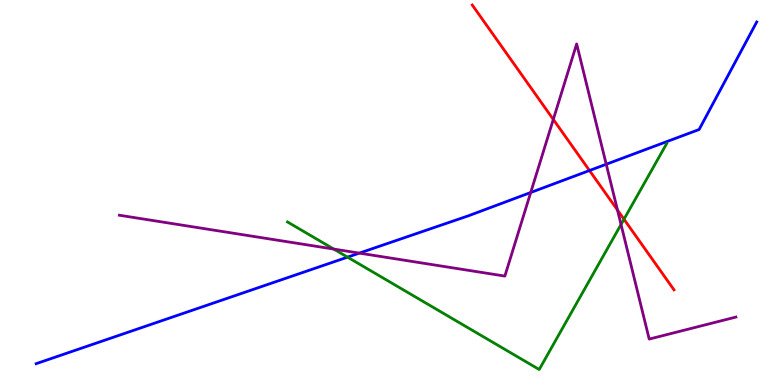[{'lines': ['blue', 'red'], 'intersections': [{'x': 7.61, 'y': 5.57}]}, {'lines': ['green', 'red'], 'intersections': [{'x': 8.05, 'y': 4.31}]}, {'lines': ['purple', 'red'], 'intersections': [{'x': 7.14, 'y': 6.9}, {'x': 7.97, 'y': 4.54}]}, {'lines': ['blue', 'green'], 'intersections': [{'x': 4.48, 'y': 3.32}]}, {'lines': ['blue', 'purple'], 'intersections': [{'x': 4.64, 'y': 3.43}, {'x': 6.85, 'y': 5.0}, {'x': 7.82, 'y': 5.73}]}, {'lines': ['green', 'purple'], 'intersections': [{'x': 4.31, 'y': 3.53}, {'x': 8.01, 'y': 4.17}]}]